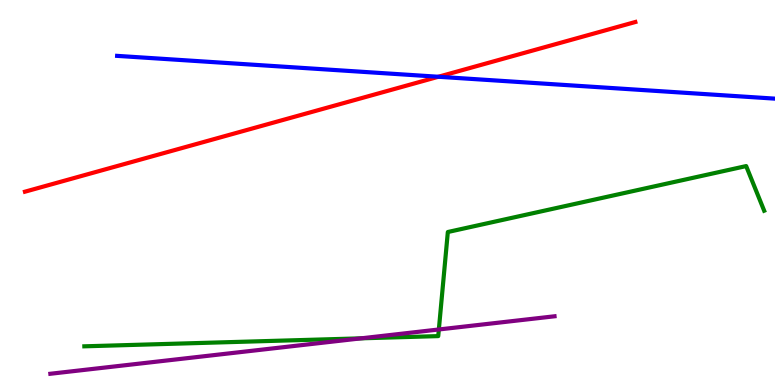[{'lines': ['blue', 'red'], 'intersections': [{'x': 5.66, 'y': 8.01}]}, {'lines': ['green', 'red'], 'intersections': []}, {'lines': ['purple', 'red'], 'intersections': []}, {'lines': ['blue', 'green'], 'intersections': []}, {'lines': ['blue', 'purple'], 'intersections': []}, {'lines': ['green', 'purple'], 'intersections': [{'x': 4.66, 'y': 1.21}, {'x': 5.66, 'y': 1.44}]}]